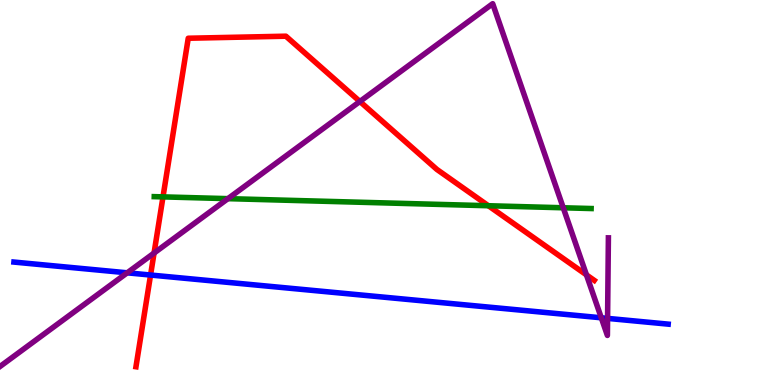[{'lines': ['blue', 'red'], 'intersections': [{'x': 1.94, 'y': 2.86}]}, {'lines': ['green', 'red'], 'intersections': [{'x': 2.1, 'y': 4.89}, {'x': 6.3, 'y': 4.66}]}, {'lines': ['purple', 'red'], 'intersections': [{'x': 1.99, 'y': 3.43}, {'x': 4.64, 'y': 7.36}, {'x': 7.57, 'y': 2.86}]}, {'lines': ['blue', 'green'], 'intersections': []}, {'lines': ['blue', 'purple'], 'intersections': [{'x': 1.64, 'y': 2.91}, {'x': 7.76, 'y': 1.75}, {'x': 7.84, 'y': 1.73}]}, {'lines': ['green', 'purple'], 'intersections': [{'x': 2.94, 'y': 4.84}, {'x': 7.27, 'y': 4.6}]}]